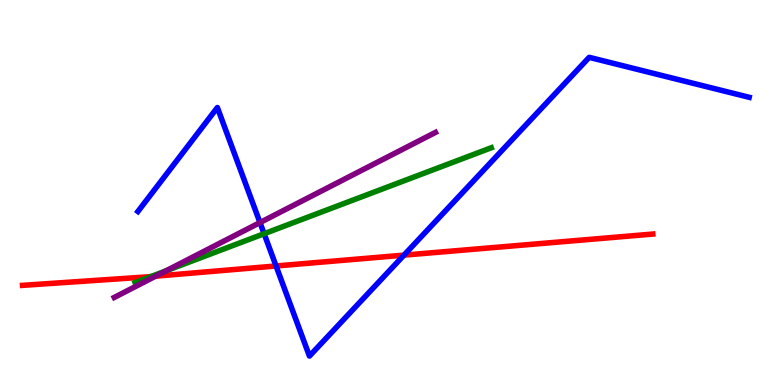[{'lines': ['blue', 'red'], 'intersections': [{'x': 3.56, 'y': 3.09}, {'x': 5.21, 'y': 3.37}]}, {'lines': ['green', 'red'], 'intersections': [{'x': 1.95, 'y': 2.82}]}, {'lines': ['purple', 'red'], 'intersections': [{'x': 2.01, 'y': 2.83}]}, {'lines': ['blue', 'green'], 'intersections': [{'x': 3.41, 'y': 3.93}]}, {'lines': ['blue', 'purple'], 'intersections': [{'x': 3.35, 'y': 4.22}]}, {'lines': ['green', 'purple'], 'intersections': [{'x': 2.14, 'y': 2.97}]}]